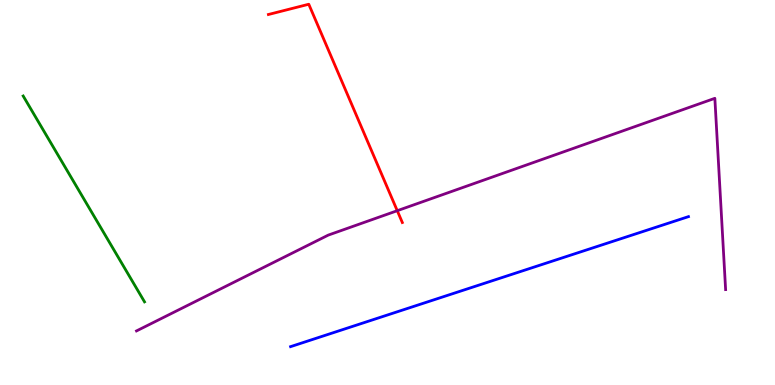[{'lines': ['blue', 'red'], 'intersections': []}, {'lines': ['green', 'red'], 'intersections': []}, {'lines': ['purple', 'red'], 'intersections': [{'x': 5.13, 'y': 4.53}]}, {'lines': ['blue', 'green'], 'intersections': []}, {'lines': ['blue', 'purple'], 'intersections': []}, {'lines': ['green', 'purple'], 'intersections': []}]